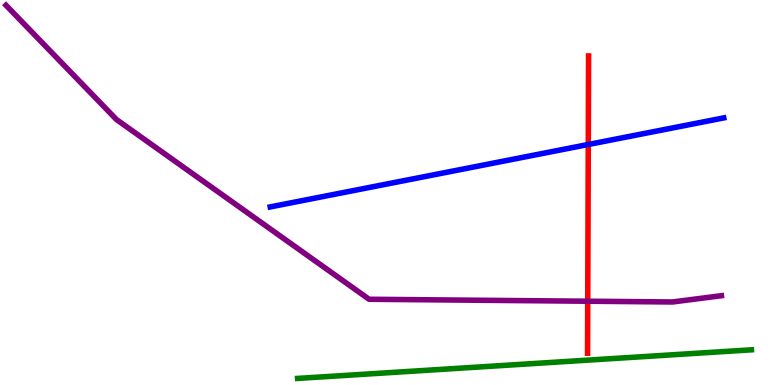[{'lines': ['blue', 'red'], 'intersections': [{'x': 7.59, 'y': 6.25}]}, {'lines': ['green', 'red'], 'intersections': []}, {'lines': ['purple', 'red'], 'intersections': [{'x': 7.58, 'y': 2.18}]}, {'lines': ['blue', 'green'], 'intersections': []}, {'lines': ['blue', 'purple'], 'intersections': []}, {'lines': ['green', 'purple'], 'intersections': []}]